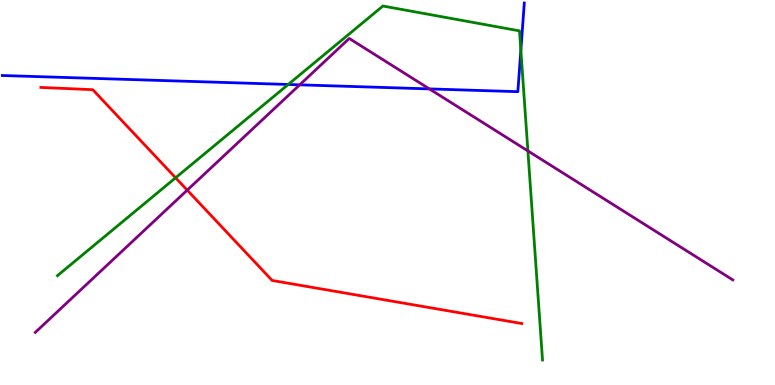[{'lines': ['blue', 'red'], 'intersections': []}, {'lines': ['green', 'red'], 'intersections': [{'x': 2.27, 'y': 5.38}]}, {'lines': ['purple', 'red'], 'intersections': [{'x': 2.42, 'y': 5.06}]}, {'lines': ['blue', 'green'], 'intersections': [{'x': 3.72, 'y': 7.81}, {'x': 6.72, 'y': 8.69}]}, {'lines': ['blue', 'purple'], 'intersections': [{'x': 3.87, 'y': 7.8}, {'x': 5.54, 'y': 7.69}]}, {'lines': ['green', 'purple'], 'intersections': [{'x': 6.81, 'y': 6.08}]}]